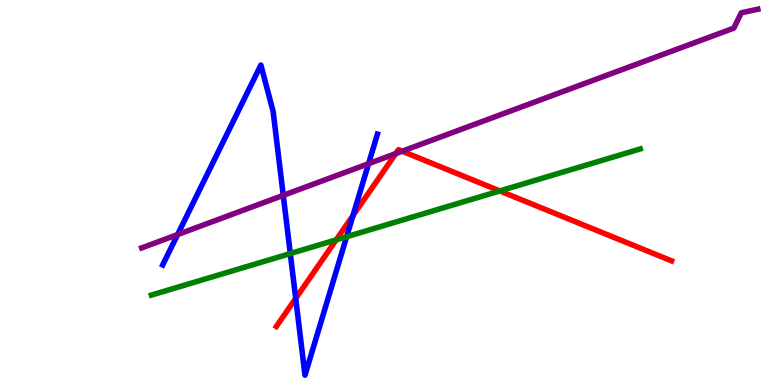[{'lines': ['blue', 'red'], 'intersections': [{'x': 3.82, 'y': 2.25}, {'x': 4.55, 'y': 4.4}]}, {'lines': ['green', 'red'], 'intersections': [{'x': 4.34, 'y': 3.77}, {'x': 6.45, 'y': 5.04}]}, {'lines': ['purple', 'red'], 'intersections': [{'x': 5.11, 'y': 6.01}, {'x': 5.19, 'y': 6.07}]}, {'lines': ['blue', 'green'], 'intersections': [{'x': 3.75, 'y': 3.41}, {'x': 4.47, 'y': 3.85}]}, {'lines': ['blue', 'purple'], 'intersections': [{'x': 2.29, 'y': 3.91}, {'x': 3.65, 'y': 4.93}, {'x': 4.76, 'y': 5.75}]}, {'lines': ['green', 'purple'], 'intersections': []}]